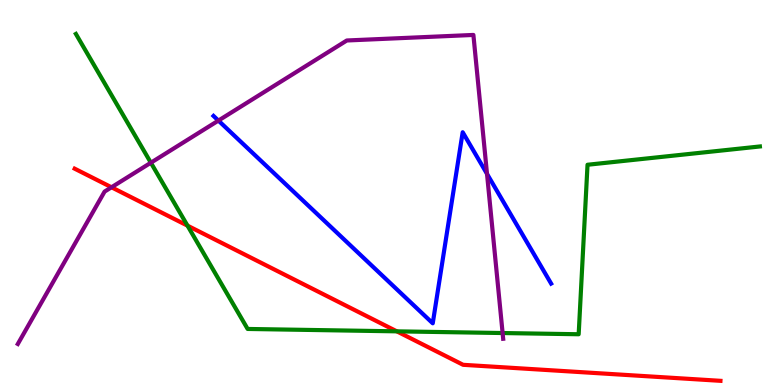[{'lines': ['blue', 'red'], 'intersections': []}, {'lines': ['green', 'red'], 'intersections': [{'x': 2.42, 'y': 4.14}, {'x': 5.12, 'y': 1.39}]}, {'lines': ['purple', 'red'], 'intersections': [{'x': 1.44, 'y': 5.14}]}, {'lines': ['blue', 'green'], 'intersections': []}, {'lines': ['blue', 'purple'], 'intersections': [{'x': 2.82, 'y': 6.87}, {'x': 6.28, 'y': 5.48}]}, {'lines': ['green', 'purple'], 'intersections': [{'x': 1.95, 'y': 5.77}, {'x': 6.49, 'y': 1.35}]}]